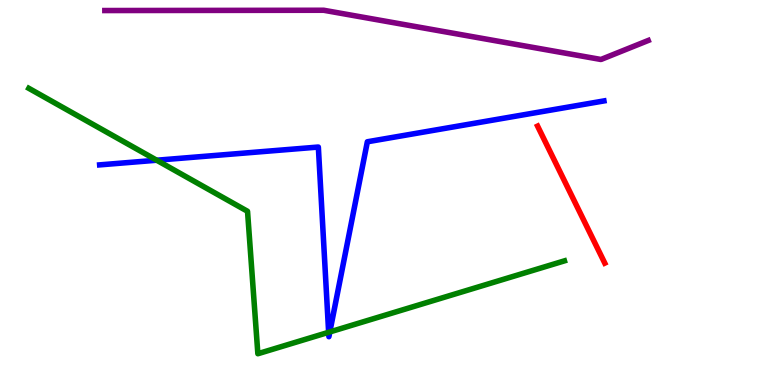[{'lines': ['blue', 'red'], 'intersections': []}, {'lines': ['green', 'red'], 'intersections': []}, {'lines': ['purple', 'red'], 'intersections': []}, {'lines': ['blue', 'green'], 'intersections': [{'x': 2.02, 'y': 5.84}, {'x': 4.24, 'y': 1.37}, {'x': 4.26, 'y': 1.38}]}, {'lines': ['blue', 'purple'], 'intersections': []}, {'lines': ['green', 'purple'], 'intersections': []}]